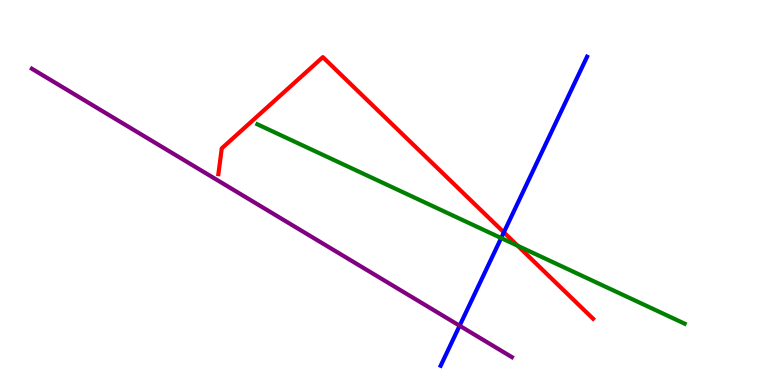[{'lines': ['blue', 'red'], 'intersections': [{'x': 6.5, 'y': 3.96}]}, {'lines': ['green', 'red'], 'intersections': [{'x': 6.68, 'y': 3.62}]}, {'lines': ['purple', 'red'], 'intersections': []}, {'lines': ['blue', 'green'], 'intersections': [{'x': 6.47, 'y': 3.82}]}, {'lines': ['blue', 'purple'], 'intersections': [{'x': 5.93, 'y': 1.54}]}, {'lines': ['green', 'purple'], 'intersections': []}]